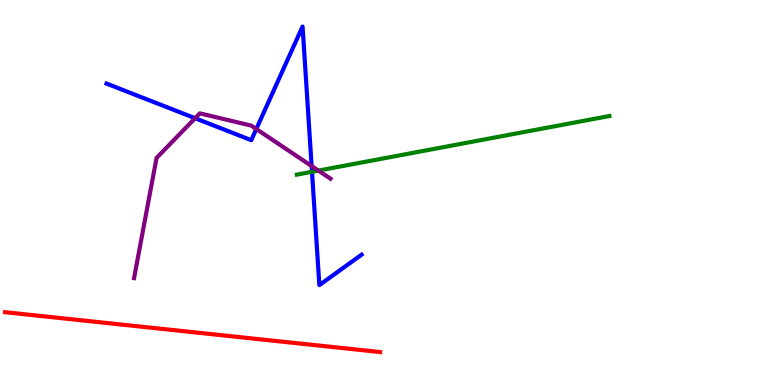[{'lines': ['blue', 'red'], 'intersections': []}, {'lines': ['green', 'red'], 'intersections': []}, {'lines': ['purple', 'red'], 'intersections': []}, {'lines': ['blue', 'green'], 'intersections': [{'x': 4.03, 'y': 5.54}]}, {'lines': ['blue', 'purple'], 'intersections': [{'x': 2.52, 'y': 6.93}, {'x': 3.31, 'y': 6.65}, {'x': 4.02, 'y': 5.69}]}, {'lines': ['green', 'purple'], 'intersections': [{'x': 4.11, 'y': 5.57}]}]